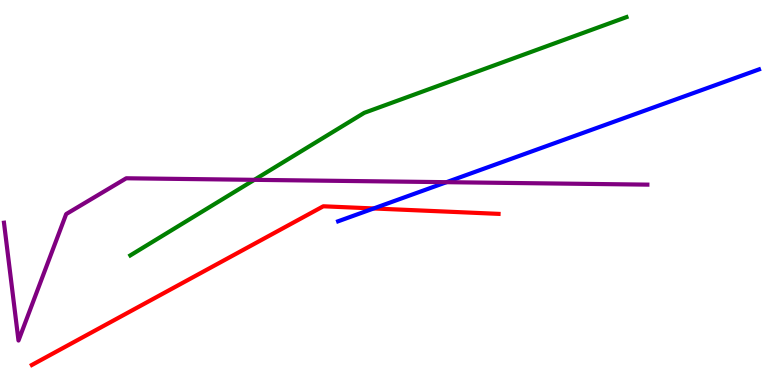[{'lines': ['blue', 'red'], 'intersections': [{'x': 4.82, 'y': 4.59}]}, {'lines': ['green', 'red'], 'intersections': []}, {'lines': ['purple', 'red'], 'intersections': []}, {'lines': ['blue', 'green'], 'intersections': []}, {'lines': ['blue', 'purple'], 'intersections': [{'x': 5.76, 'y': 5.27}]}, {'lines': ['green', 'purple'], 'intersections': [{'x': 3.28, 'y': 5.33}]}]